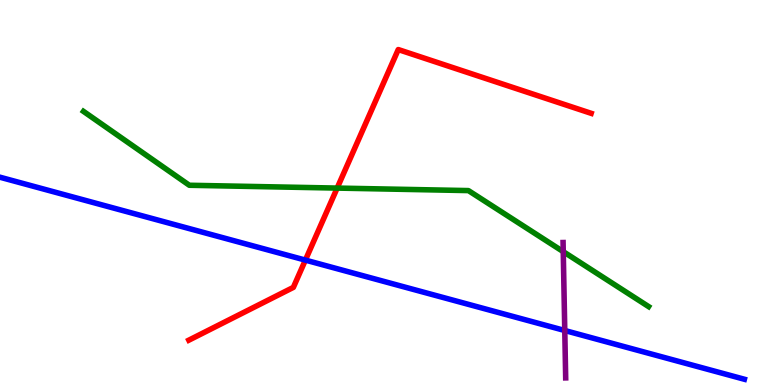[{'lines': ['blue', 'red'], 'intersections': [{'x': 3.94, 'y': 3.24}]}, {'lines': ['green', 'red'], 'intersections': [{'x': 4.35, 'y': 5.11}]}, {'lines': ['purple', 'red'], 'intersections': []}, {'lines': ['blue', 'green'], 'intersections': []}, {'lines': ['blue', 'purple'], 'intersections': [{'x': 7.29, 'y': 1.42}]}, {'lines': ['green', 'purple'], 'intersections': [{'x': 7.27, 'y': 3.46}]}]